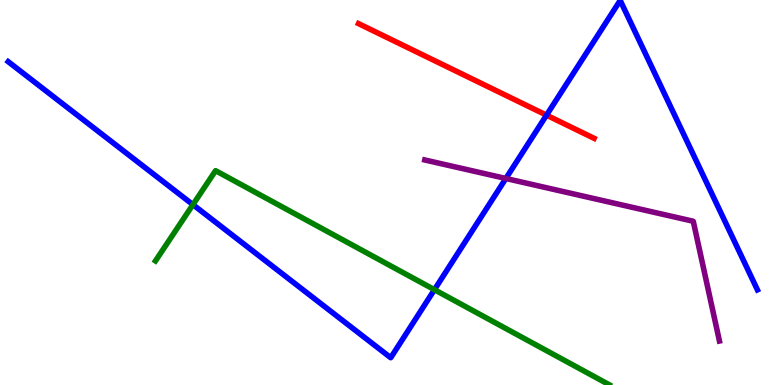[{'lines': ['blue', 'red'], 'intersections': [{'x': 7.05, 'y': 7.01}]}, {'lines': ['green', 'red'], 'intersections': []}, {'lines': ['purple', 'red'], 'intersections': []}, {'lines': ['blue', 'green'], 'intersections': [{'x': 2.49, 'y': 4.68}, {'x': 5.61, 'y': 2.48}]}, {'lines': ['blue', 'purple'], 'intersections': [{'x': 6.53, 'y': 5.36}]}, {'lines': ['green', 'purple'], 'intersections': []}]